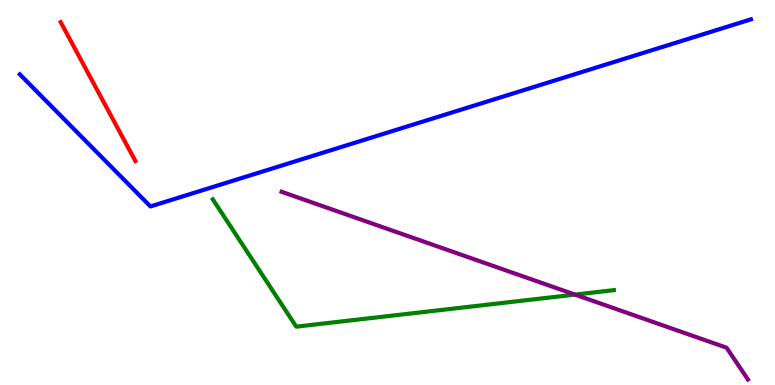[{'lines': ['blue', 'red'], 'intersections': []}, {'lines': ['green', 'red'], 'intersections': []}, {'lines': ['purple', 'red'], 'intersections': []}, {'lines': ['blue', 'green'], 'intersections': []}, {'lines': ['blue', 'purple'], 'intersections': []}, {'lines': ['green', 'purple'], 'intersections': [{'x': 7.42, 'y': 2.35}]}]